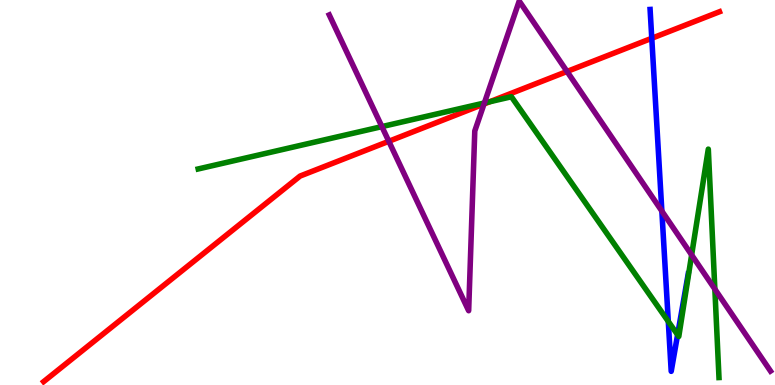[{'lines': ['blue', 'red'], 'intersections': [{'x': 8.41, 'y': 9.01}]}, {'lines': ['green', 'red'], 'intersections': [{'x': 6.32, 'y': 7.36}]}, {'lines': ['purple', 'red'], 'intersections': [{'x': 5.02, 'y': 6.33}, {'x': 6.25, 'y': 7.3}, {'x': 7.32, 'y': 8.14}]}, {'lines': ['blue', 'green'], 'intersections': [{'x': 8.62, 'y': 1.65}, {'x': 8.74, 'y': 1.3}]}, {'lines': ['blue', 'purple'], 'intersections': [{'x': 8.54, 'y': 4.52}]}, {'lines': ['green', 'purple'], 'intersections': [{'x': 4.93, 'y': 6.71}, {'x': 6.25, 'y': 7.32}, {'x': 8.92, 'y': 3.38}, {'x': 9.22, 'y': 2.49}]}]